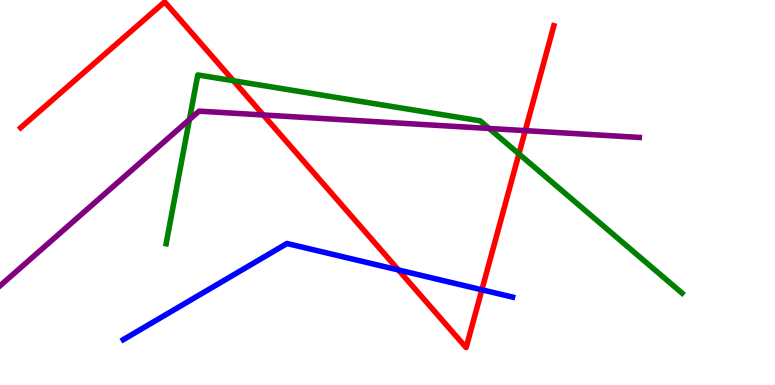[{'lines': ['blue', 'red'], 'intersections': [{'x': 5.14, 'y': 2.99}, {'x': 6.22, 'y': 2.47}]}, {'lines': ['green', 'red'], 'intersections': [{'x': 3.01, 'y': 7.9}, {'x': 6.7, 'y': 6.0}]}, {'lines': ['purple', 'red'], 'intersections': [{'x': 3.4, 'y': 7.01}, {'x': 6.78, 'y': 6.61}]}, {'lines': ['blue', 'green'], 'intersections': []}, {'lines': ['blue', 'purple'], 'intersections': []}, {'lines': ['green', 'purple'], 'intersections': [{'x': 2.44, 'y': 6.89}, {'x': 6.31, 'y': 6.66}]}]